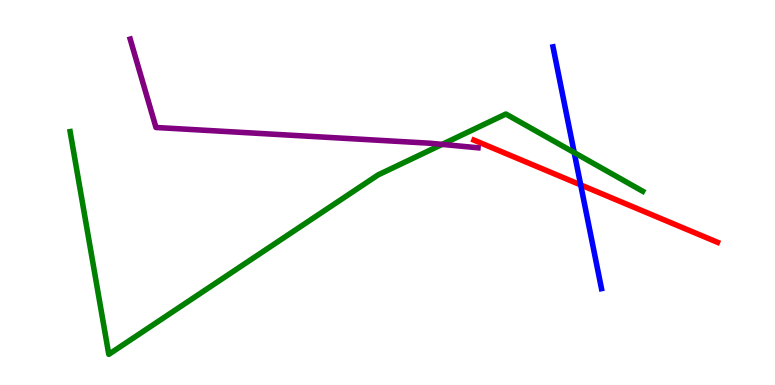[{'lines': ['blue', 'red'], 'intersections': [{'x': 7.49, 'y': 5.2}]}, {'lines': ['green', 'red'], 'intersections': []}, {'lines': ['purple', 'red'], 'intersections': []}, {'lines': ['blue', 'green'], 'intersections': [{'x': 7.41, 'y': 6.04}]}, {'lines': ['blue', 'purple'], 'intersections': []}, {'lines': ['green', 'purple'], 'intersections': [{'x': 5.71, 'y': 6.25}]}]